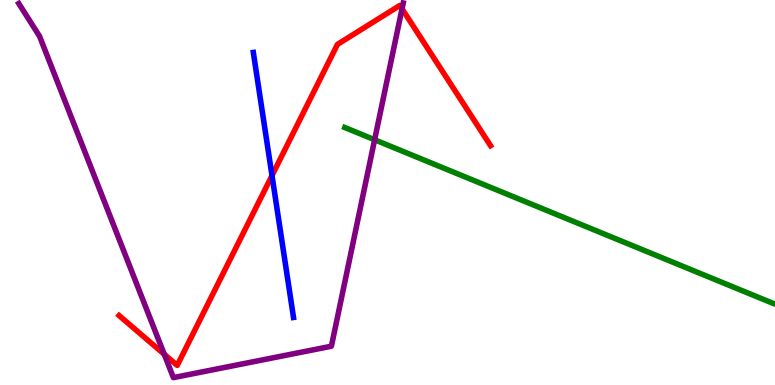[{'lines': ['blue', 'red'], 'intersections': [{'x': 3.51, 'y': 5.44}]}, {'lines': ['green', 'red'], 'intersections': []}, {'lines': ['purple', 'red'], 'intersections': [{'x': 2.12, 'y': 0.798}, {'x': 5.19, 'y': 9.77}]}, {'lines': ['blue', 'green'], 'intersections': []}, {'lines': ['blue', 'purple'], 'intersections': []}, {'lines': ['green', 'purple'], 'intersections': [{'x': 4.83, 'y': 6.37}]}]